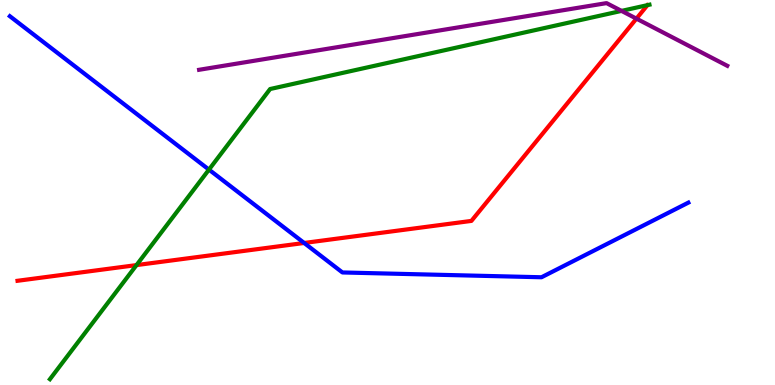[{'lines': ['blue', 'red'], 'intersections': [{'x': 3.92, 'y': 3.69}]}, {'lines': ['green', 'red'], 'intersections': [{'x': 1.76, 'y': 3.11}]}, {'lines': ['purple', 'red'], 'intersections': [{'x': 8.21, 'y': 9.52}]}, {'lines': ['blue', 'green'], 'intersections': [{'x': 2.7, 'y': 5.59}]}, {'lines': ['blue', 'purple'], 'intersections': []}, {'lines': ['green', 'purple'], 'intersections': [{'x': 8.02, 'y': 9.72}]}]